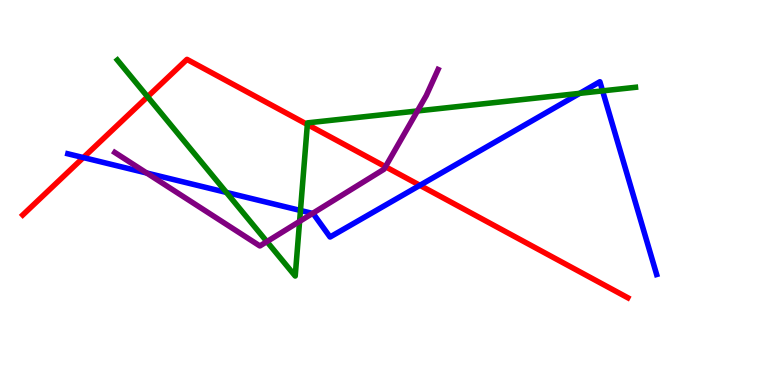[{'lines': ['blue', 'red'], 'intersections': [{'x': 1.08, 'y': 5.91}, {'x': 5.42, 'y': 5.19}]}, {'lines': ['green', 'red'], 'intersections': [{'x': 1.9, 'y': 7.49}, {'x': 3.97, 'y': 6.77}]}, {'lines': ['purple', 'red'], 'intersections': [{'x': 4.97, 'y': 5.67}]}, {'lines': ['blue', 'green'], 'intersections': [{'x': 2.92, 'y': 5.0}, {'x': 3.88, 'y': 4.53}, {'x': 7.48, 'y': 7.58}, {'x': 7.78, 'y': 7.64}]}, {'lines': ['blue', 'purple'], 'intersections': [{'x': 1.89, 'y': 5.51}, {'x': 4.03, 'y': 4.46}]}, {'lines': ['green', 'purple'], 'intersections': [{'x': 3.44, 'y': 3.72}, {'x': 3.87, 'y': 4.25}, {'x': 5.39, 'y': 7.12}]}]